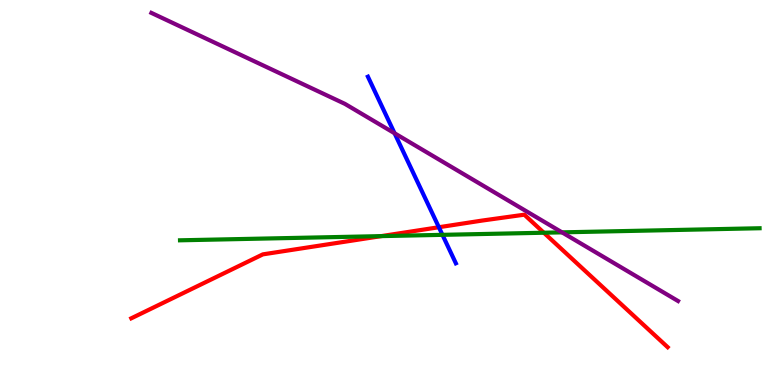[{'lines': ['blue', 'red'], 'intersections': [{'x': 5.66, 'y': 4.1}]}, {'lines': ['green', 'red'], 'intersections': [{'x': 4.92, 'y': 3.87}, {'x': 7.02, 'y': 3.95}]}, {'lines': ['purple', 'red'], 'intersections': []}, {'lines': ['blue', 'green'], 'intersections': [{'x': 5.71, 'y': 3.9}]}, {'lines': ['blue', 'purple'], 'intersections': [{'x': 5.09, 'y': 6.54}]}, {'lines': ['green', 'purple'], 'intersections': [{'x': 7.25, 'y': 3.96}]}]